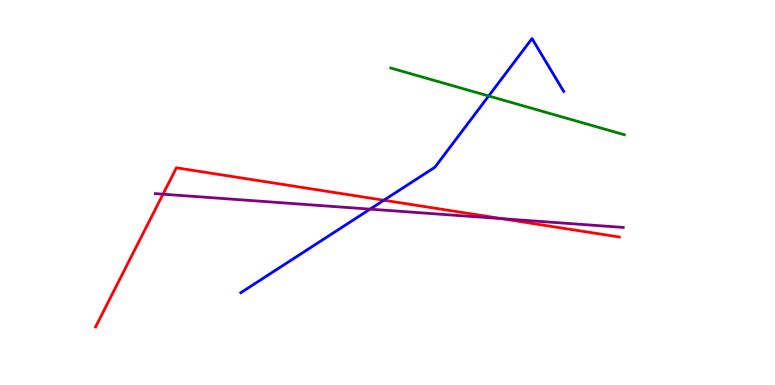[{'lines': ['blue', 'red'], 'intersections': [{'x': 4.95, 'y': 4.8}]}, {'lines': ['green', 'red'], 'intersections': []}, {'lines': ['purple', 'red'], 'intersections': [{'x': 2.1, 'y': 4.96}, {'x': 6.48, 'y': 4.32}]}, {'lines': ['blue', 'green'], 'intersections': [{'x': 6.31, 'y': 7.51}]}, {'lines': ['blue', 'purple'], 'intersections': [{'x': 4.78, 'y': 4.57}]}, {'lines': ['green', 'purple'], 'intersections': []}]